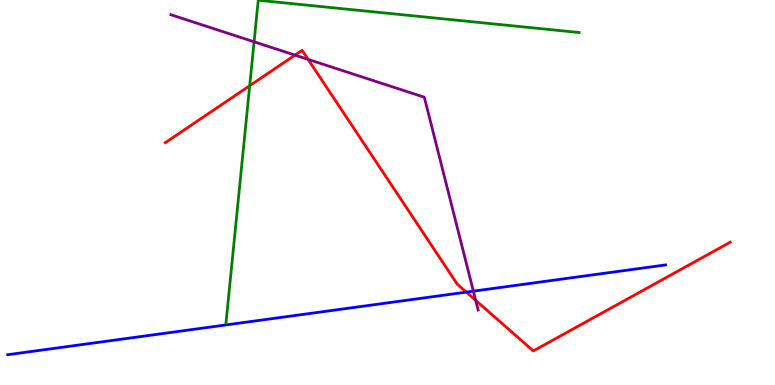[{'lines': ['blue', 'red'], 'intersections': [{'x': 6.02, 'y': 2.41}]}, {'lines': ['green', 'red'], 'intersections': [{'x': 3.22, 'y': 7.77}]}, {'lines': ['purple', 'red'], 'intersections': [{'x': 3.81, 'y': 8.57}, {'x': 3.98, 'y': 8.46}, {'x': 6.14, 'y': 2.2}]}, {'lines': ['blue', 'green'], 'intersections': []}, {'lines': ['blue', 'purple'], 'intersections': [{'x': 6.11, 'y': 2.44}]}, {'lines': ['green', 'purple'], 'intersections': [{'x': 3.28, 'y': 8.91}]}]